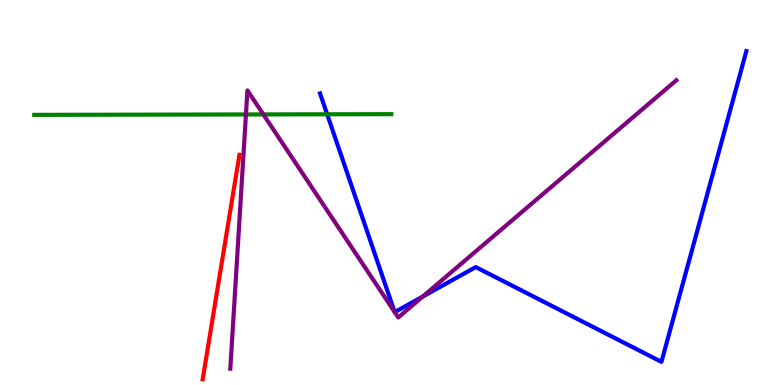[{'lines': ['blue', 'red'], 'intersections': []}, {'lines': ['green', 'red'], 'intersections': []}, {'lines': ['purple', 'red'], 'intersections': []}, {'lines': ['blue', 'green'], 'intersections': [{'x': 4.22, 'y': 7.03}]}, {'lines': ['blue', 'purple'], 'intersections': [{'x': 5.09, 'y': 1.9}, {'x': 5.09, 'y': 1.89}, {'x': 5.45, 'y': 2.3}]}, {'lines': ['green', 'purple'], 'intersections': [{'x': 3.17, 'y': 7.03}, {'x': 3.4, 'y': 7.03}]}]